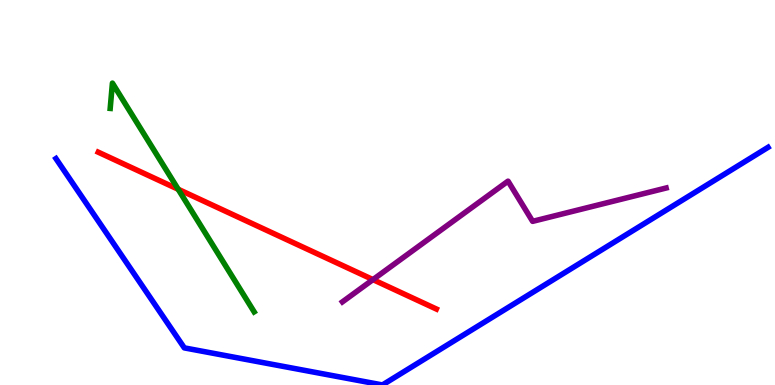[{'lines': ['blue', 'red'], 'intersections': []}, {'lines': ['green', 'red'], 'intersections': [{'x': 2.3, 'y': 5.08}]}, {'lines': ['purple', 'red'], 'intersections': [{'x': 4.81, 'y': 2.74}]}, {'lines': ['blue', 'green'], 'intersections': []}, {'lines': ['blue', 'purple'], 'intersections': []}, {'lines': ['green', 'purple'], 'intersections': []}]